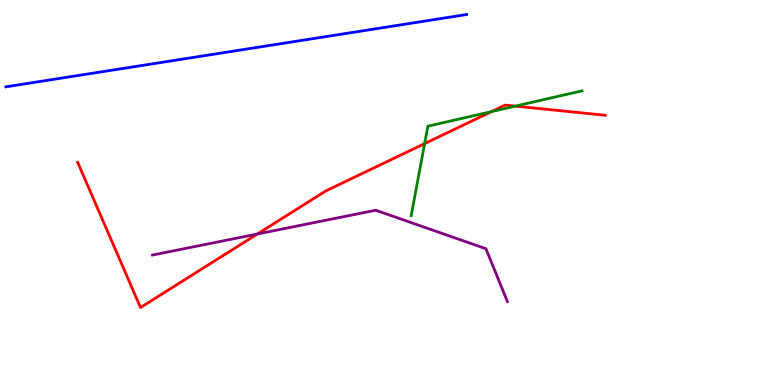[{'lines': ['blue', 'red'], 'intersections': []}, {'lines': ['green', 'red'], 'intersections': [{'x': 5.48, 'y': 6.27}, {'x': 6.34, 'y': 7.1}, {'x': 6.65, 'y': 7.24}]}, {'lines': ['purple', 'red'], 'intersections': [{'x': 3.32, 'y': 3.92}]}, {'lines': ['blue', 'green'], 'intersections': []}, {'lines': ['blue', 'purple'], 'intersections': []}, {'lines': ['green', 'purple'], 'intersections': []}]